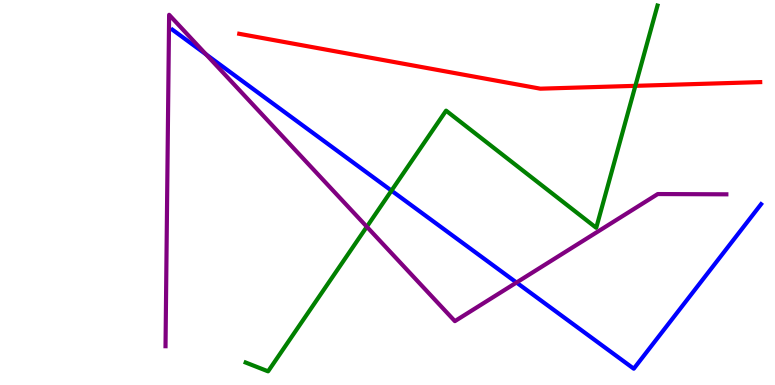[{'lines': ['blue', 'red'], 'intersections': []}, {'lines': ['green', 'red'], 'intersections': [{'x': 8.2, 'y': 7.77}]}, {'lines': ['purple', 'red'], 'intersections': []}, {'lines': ['blue', 'green'], 'intersections': [{'x': 5.05, 'y': 5.05}]}, {'lines': ['blue', 'purple'], 'intersections': [{'x': 2.66, 'y': 8.59}, {'x': 6.66, 'y': 2.66}]}, {'lines': ['green', 'purple'], 'intersections': [{'x': 4.73, 'y': 4.11}]}]